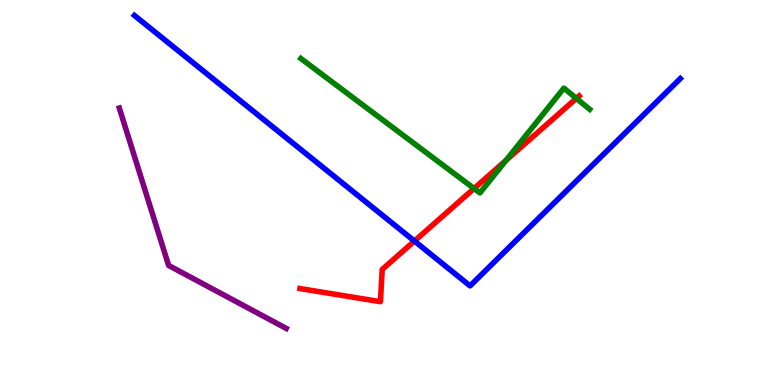[{'lines': ['blue', 'red'], 'intersections': [{'x': 5.35, 'y': 3.74}]}, {'lines': ['green', 'red'], 'intersections': [{'x': 6.12, 'y': 5.1}, {'x': 6.53, 'y': 5.83}, {'x': 7.44, 'y': 7.44}]}, {'lines': ['purple', 'red'], 'intersections': []}, {'lines': ['blue', 'green'], 'intersections': []}, {'lines': ['blue', 'purple'], 'intersections': []}, {'lines': ['green', 'purple'], 'intersections': []}]